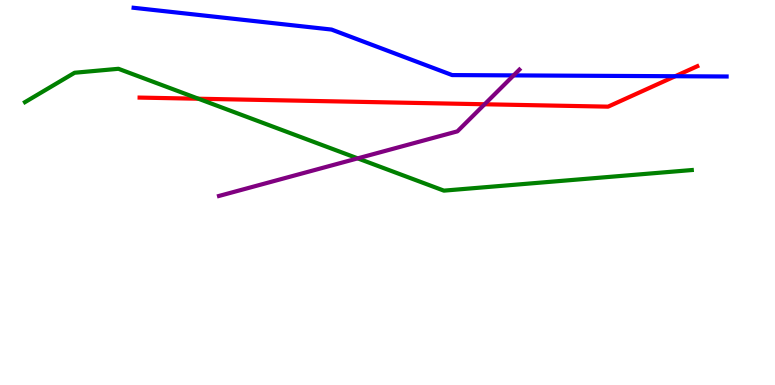[{'lines': ['blue', 'red'], 'intersections': [{'x': 8.71, 'y': 8.02}]}, {'lines': ['green', 'red'], 'intersections': [{'x': 2.56, 'y': 7.44}]}, {'lines': ['purple', 'red'], 'intersections': [{'x': 6.25, 'y': 7.29}]}, {'lines': ['blue', 'green'], 'intersections': []}, {'lines': ['blue', 'purple'], 'intersections': [{'x': 6.63, 'y': 8.04}]}, {'lines': ['green', 'purple'], 'intersections': [{'x': 4.62, 'y': 5.89}]}]